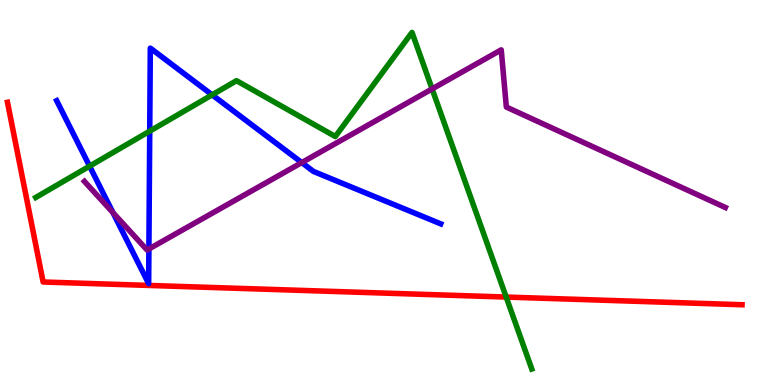[{'lines': ['blue', 'red'], 'intersections': []}, {'lines': ['green', 'red'], 'intersections': [{'x': 6.53, 'y': 2.28}]}, {'lines': ['purple', 'red'], 'intersections': []}, {'lines': ['blue', 'green'], 'intersections': [{'x': 1.16, 'y': 5.68}, {'x': 1.93, 'y': 6.59}, {'x': 2.74, 'y': 7.54}]}, {'lines': ['blue', 'purple'], 'intersections': [{'x': 1.46, 'y': 4.48}, {'x': 1.92, 'y': 3.53}, {'x': 3.89, 'y': 5.78}]}, {'lines': ['green', 'purple'], 'intersections': [{'x': 5.58, 'y': 7.69}]}]